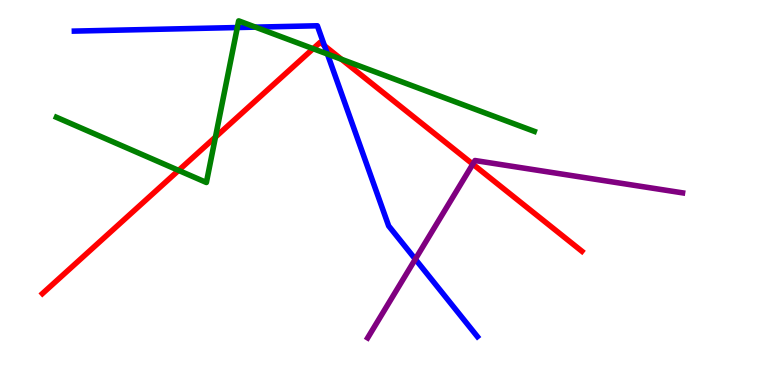[{'lines': ['blue', 'red'], 'intersections': [{'x': 4.19, 'y': 8.81}]}, {'lines': ['green', 'red'], 'intersections': [{'x': 2.3, 'y': 5.57}, {'x': 2.78, 'y': 6.44}, {'x': 4.04, 'y': 8.74}, {'x': 4.41, 'y': 8.46}]}, {'lines': ['purple', 'red'], 'intersections': [{'x': 6.1, 'y': 5.74}]}, {'lines': ['blue', 'green'], 'intersections': [{'x': 3.06, 'y': 9.28}, {'x': 3.3, 'y': 9.3}, {'x': 4.22, 'y': 8.6}]}, {'lines': ['blue', 'purple'], 'intersections': [{'x': 5.36, 'y': 3.27}]}, {'lines': ['green', 'purple'], 'intersections': []}]